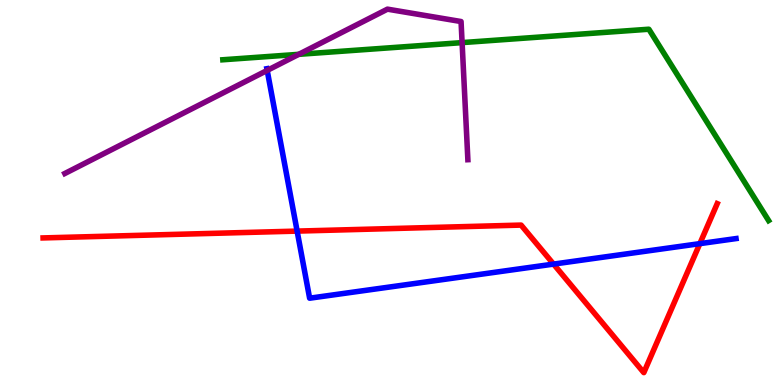[{'lines': ['blue', 'red'], 'intersections': [{'x': 3.83, 'y': 4.0}, {'x': 7.14, 'y': 3.14}, {'x': 9.03, 'y': 3.67}]}, {'lines': ['green', 'red'], 'intersections': []}, {'lines': ['purple', 'red'], 'intersections': []}, {'lines': ['blue', 'green'], 'intersections': []}, {'lines': ['blue', 'purple'], 'intersections': [{'x': 3.45, 'y': 8.17}]}, {'lines': ['green', 'purple'], 'intersections': [{'x': 3.86, 'y': 8.59}, {'x': 5.96, 'y': 8.89}]}]